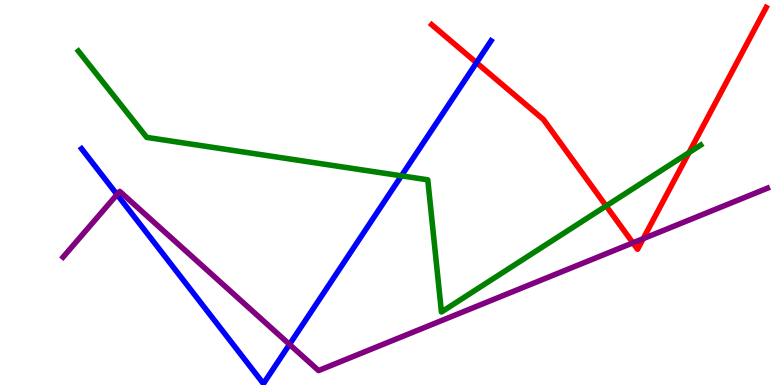[{'lines': ['blue', 'red'], 'intersections': [{'x': 6.15, 'y': 8.37}]}, {'lines': ['green', 'red'], 'intersections': [{'x': 7.82, 'y': 4.65}, {'x': 8.89, 'y': 6.04}]}, {'lines': ['purple', 'red'], 'intersections': [{'x': 8.17, 'y': 3.69}, {'x': 8.3, 'y': 3.8}]}, {'lines': ['blue', 'green'], 'intersections': [{'x': 5.18, 'y': 5.43}]}, {'lines': ['blue', 'purple'], 'intersections': [{'x': 1.51, 'y': 4.95}, {'x': 3.74, 'y': 1.05}]}, {'lines': ['green', 'purple'], 'intersections': []}]